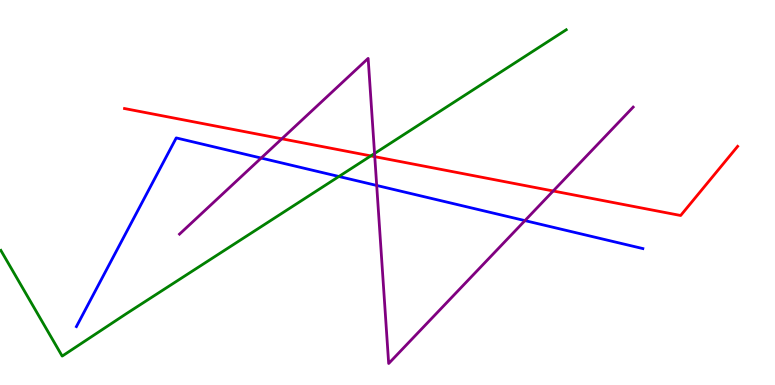[{'lines': ['blue', 'red'], 'intersections': []}, {'lines': ['green', 'red'], 'intersections': [{'x': 4.78, 'y': 5.95}]}, {'lines': ['purple', 'red'], 'intersections': [{'x': 3.64, 'y': 6.39}, {'x': 4.84, 'y': 5.93}, {'x': 7.14, 'y': 5.04}]}, {'lines': ['blue', 'green'], 'intersections': [{'x': 4.37, 'y': 5.42}]}, {'lines': ['blue', 'purple'], 'intersections': [{'x': 3.37, 'y': 5.89}, {'x': 4.86, 'y': 5.18}, {'x': 6.77, 'y': 4.27}]}, {'lines': ['green', 'purple'], 'intersections': [{'x': 4.83, 'y': 6.01}]}]